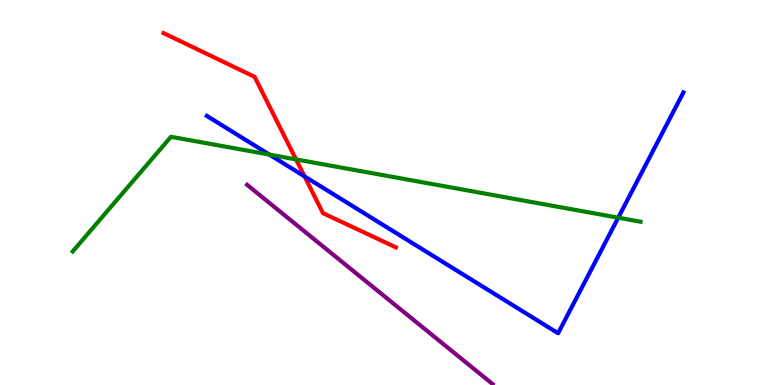[{'lines': ['blue', 'red'], 'intersections': [{'x': 3.93, 'y': 5.42}]}, {'lines': ['green', 'red'], 'intersections': [{'x': 3.82, 'y': 5.86}]}, {'lines': ['purple', 'red'], 'intersections': []}, {'lines': ['blue', 'green'], 'intersections': [{'x': 3.48, 'y': 5.98}, {'x': 7.98, 'y': 4.35}]}, {'lines': ['blue', 'purple'], 'intersections': []}, {'lines': ['green', 'purple'], 'intersections': []}]